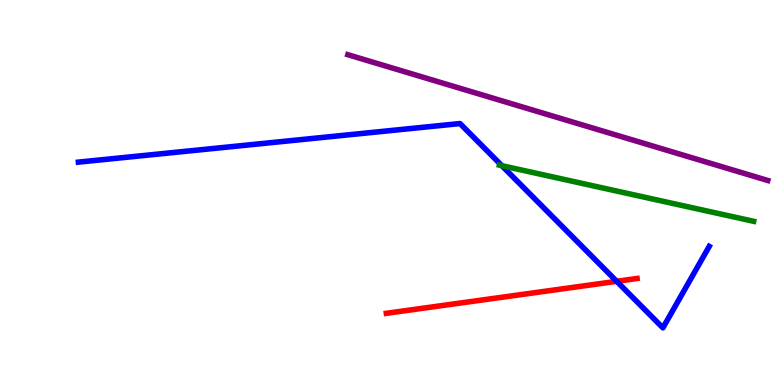[{'lines': ['blue', 'red'], 'intersections': [{'x': 7.96, 'y': 2.69}]}, {'lines': ['green', 'red'], 'intersections': []}, {'lines': ['purple', 'red'], 'intersections': []}, {'lines': ['blue', 'green'], 'intersections': [{'x': 6.48, 'y': 5.7}]}, {'lines': ['blue', 'purple'], 'intersections': []}, {'lines': ['green', 'purple'], 'intersections': []}]